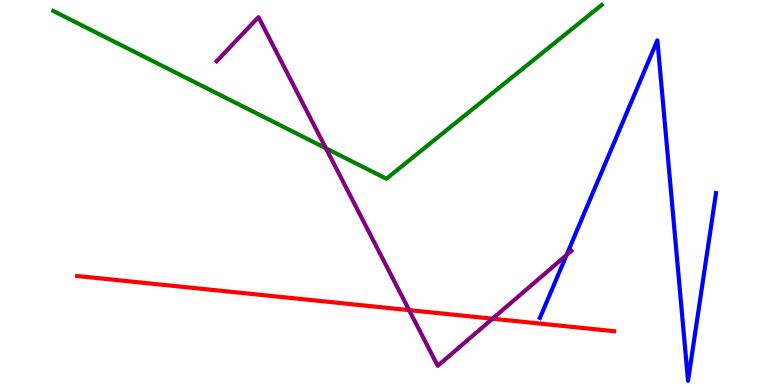[{'lines': ['blue', 'red'], 'intersections': []}, {'lines': ['green', 'red'], 'intersections': []}, {'lines': ['purple', 'red'], 'intersections': [{'x': 5.28, 'y': 1.94}, {'x': 6.36, 'y': 1.72}]}, {'lines': ['blue', 'green'], 'intersections': []}, {'lines': ['blue', 'purple'], 'intersections': [{'x': 7.31, 'y': 3.38}]}, {'lines': ['green', 'purple'], 'intersections': [{'x': 4.21, 'y': 6.15}]}]